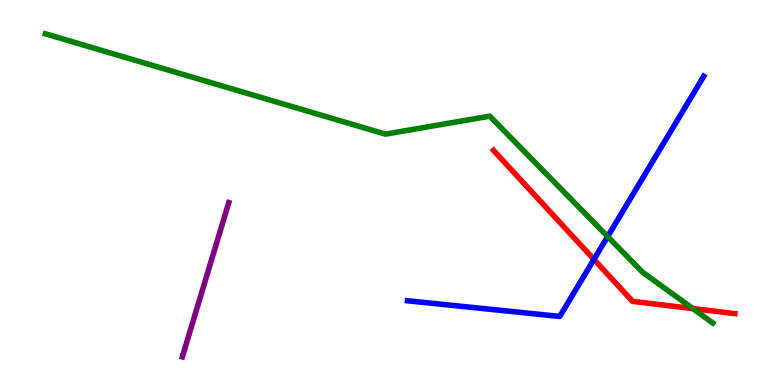[{'lines': ['blue', 'red'], 'intersections': [{'x': 7.66, 'y': 3.26}]}, {'lines': ['green', 'red'], 'intersections': [{'x': 8.94, 'y': 1.99}]}, {'lines': ['purple', 'red'], 'intersections': []}, {'lines': ['blue', 'green'], 'intersections': [{'x': 7.84, 'y': 3.86}]}, {'lines': ['blue', 'purple'], 'intersections': []}, {'lines': ['green', 'purple'], 'intersections': []}]